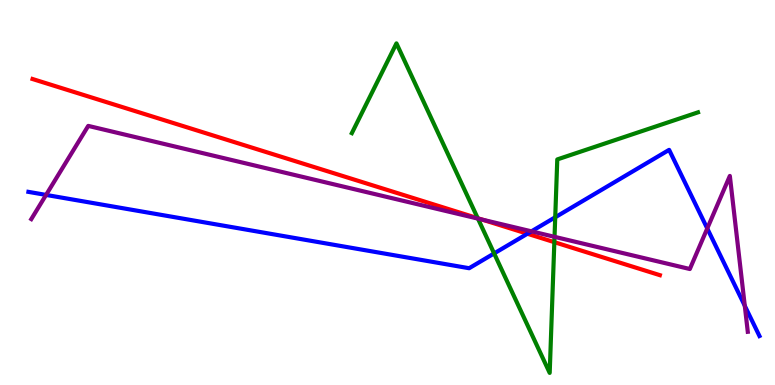[{'lines': ['blue', 'red'], 'intersections': [{'x': 6.81, 'y': 3.93}]}, {'lines': ['green', 'red'], 'intersections': [{'x': 6.16, 'y': 4.33}, {'x': 7.15, 'y': 3.71}]}, {'lines': ['purple', 'red'], 'intersections': [{'x': 6.22, 'y': 4.29}]}, {'lines': ['blue', 'green'], 'intersections': [{'x': 6.38, 'y': 3.42}, {'x': 7.16, 'y': 4.36}]}, {'lines': ['blue', 'purple'], 'intersections': [{'x': 0.594, 'y': 4.94}, {'x': 6.86, 'y': 3.99}, {'x': 9.13, 'y': 4.07}, {'x': 9.61, 'y': 2.06}]}, {'lines': ['green', 'purple'], 'intersections': [{'x': 6.17, 'y': 4.32}, {'x': 7.16, 'y': 3.85}]}]